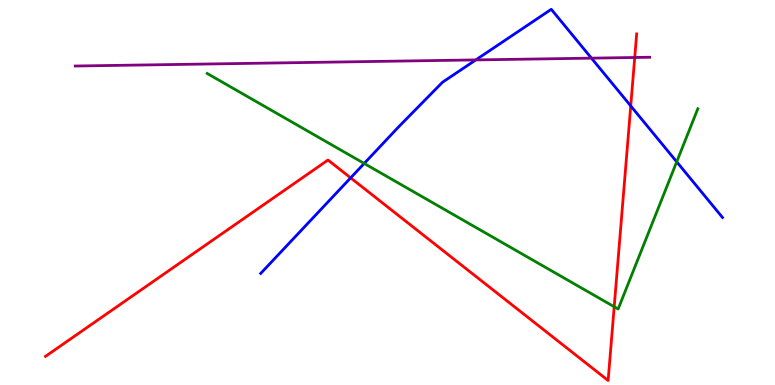[{'lines': ['blue', 'red'], 'intersections': [{'x': 4.52, 'y': 5.38}, {'x': 8.14, 'y': 7.25}]}, {'lines': ['green', 'red'], 'intersections': [{'x': 7.93, 'y': 2.03}]}, {'lines': ['purple', 'red'], 'intersections': [{'x': 8.19, 'y': 8.51}]}, {'lines': ['blue', 'green'], 'intersections': [{'x': 4.7, 'y': 5.75}, {'x': 8.73, 'y': 5.8}]}, {'lines': ['blue', 'purple'], 'intersections': [{'x': 6.14, 'y': 8.44}, {'x': 7.63, 'y': 8.49}]}, {'lines': ['green', 'purple'], 'intersections': []}]